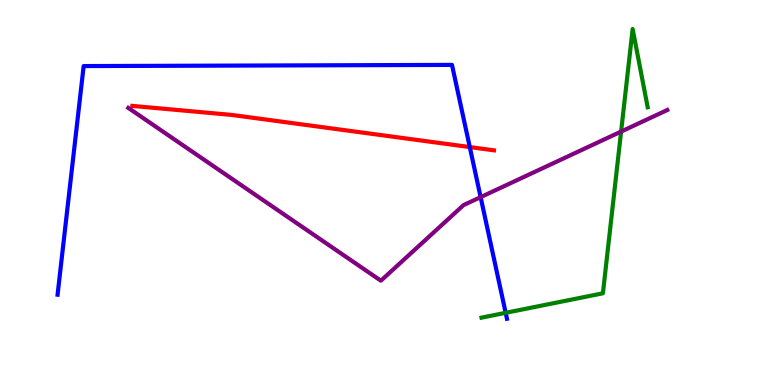[{'lines': ['blue', 'red'], 'intersections': [{'x': 6.06, 'y': 6.18}]}, {'lines': ['green', 'red'], 'intersections': []}, {'lines': ['purple', 'red'], 'intersections': []}, {'lines': ['blue', 'green'], 'intersections': [{'x': 6.52, 'y': 1.87}]}, {'lines': ['blue', 'purple'], 'intersections': [{'x': 6.2, 'y': 4.88}]}, {'lines': ['green', 'purple'], 'intersections': [{'x': 8.01, 'y': 6.58}]}]